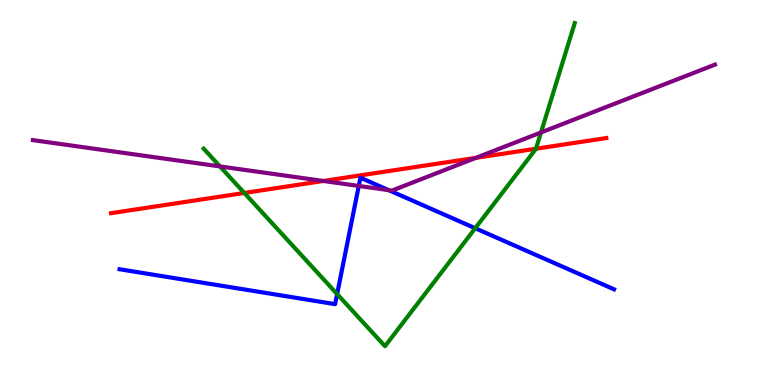[{'lines': ['blue', 'red'], 'intersections': []}, {'lines': ['green', 'red'], 'intersections': [{'x': 3.15, 'y': 4.99}, {'x': 6.92, 'y': 6.14}]}, {'lines': ['purple', 'red'], 'intersections': [{'x': 4.17, 'y': 5.3}, {'x': 6.14, 'y': 5.9}]}, {'lines': ['blue', 'green'], 'intersections': [{'x': 4.35, 'y': 2.36}, {'x': 6.13, 'y': 4.07}]}, {'lines': ['blue', 'purple'], 'intersections': [{'x': 4.63, 'y': 5.17}, {'x': 5.02, 'y': 5.06}]}, {'lines': ['green', 'purple'], 'intersections': [{'x': 2.84, 'y': 5.68}, {'x': 6.98, 'y': 6.56}]}]